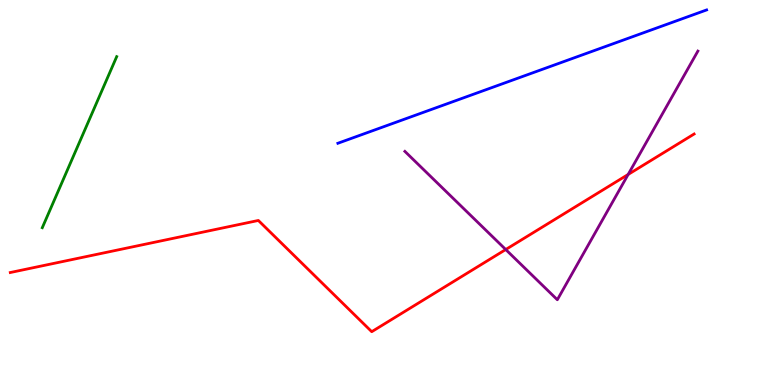[{'lines': ['blue', 'red'], 'intersections': []}, {'lines': ['green', 'red'], 'intersections': []}, {'lines': ['purple', 'red'], 'intersections': [{'x': 6.53, 'y': 3.52}, {'x': 8.11, 'y': 5.47}]}, {'lines': ['blue', 'green'], 'intersections': []}, {'lines': ['blue', 'purple'], 'intersections': []}, {'lines': ['green', 'purple'], 'intersections': []}]